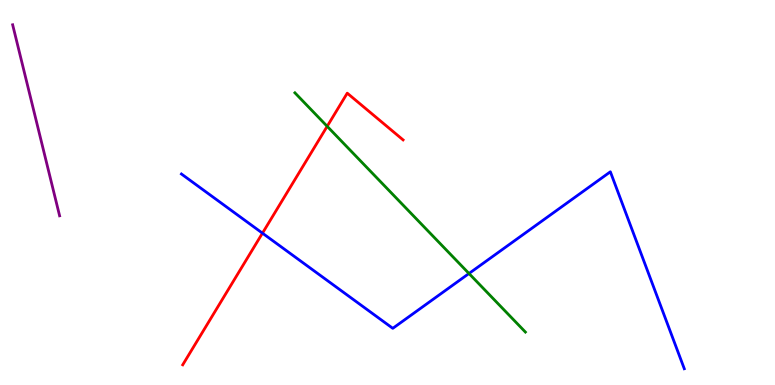[{'lines': ['blue', 'red'], 'intersections': [{'x': 3.39, 'y': 3.94}]}, {'lines': ['green', 'red'], 'intersections': [{'x': 4.22, 'y': 6.72}]}, {'lines': ['purple', 'red'], 'intersections': []}, {'lines': ['blue', 'green'], 'intersections': [{'x': 6.05, 'y': 2.9}]}, {'lines': ['blue', 'purple'], 'intersections': []}, {'lines': ['green', 'purple'], 'intersections': []}]